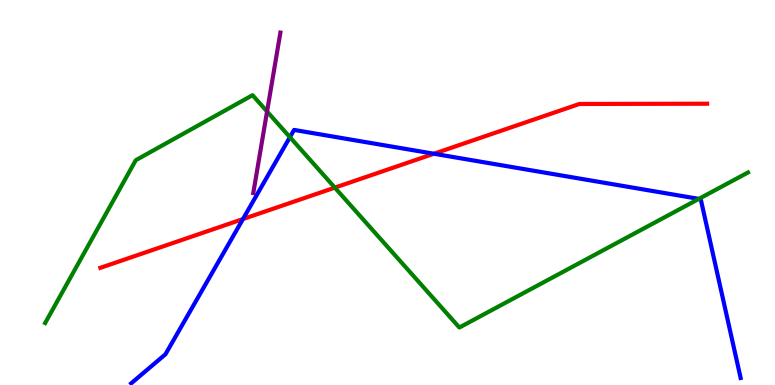[{'lines': ['blue', 'red'], 'intersections': [{'x': 3.13, 'y': 4.31}, {'x': 5.6, 'y': 6.01}]}, {'lines': ['green', 'red'], 'intersections': [{'x': 4.32, 'y': 5.13}]}, {'lines': ['purple', 'red'], 'intersections': []}, {'lines': ['blue', 'green'], 'intersections': [{'x': 3.74, 'y': 6.44}, {'x': 9.02, 'y': 4.83}]}, {'lines': ['blue', 'purple'], 'intersections': []}, {'lines': ['green', 'purple'], 'intersections': [{'x': 3.45, 'y': 7.1}]}]